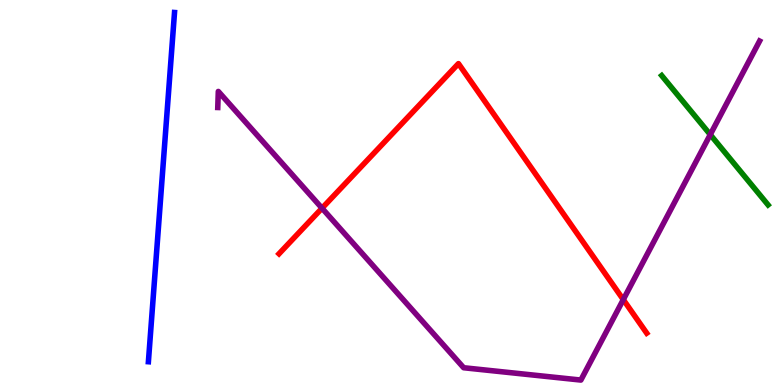[{'lines': ['blue', 'red'], 'intersections': []}, {'lines': ['green', 'red'], 'intersections': []}, {'lines': ['purple', 'red'], 'intersections': [{'x': 4.15, 'y': 4.59}, {'x': 8.04, 'y': 2.22}]}, {'lines': ['blue', 'green'], 'intersections': []}, {'lines': ['blue', 'purple'], 'intersections': []}, {'lines': ['green', 'purple'], 'intersections': [{'x': 9.16, 'y': 6.5}]}]